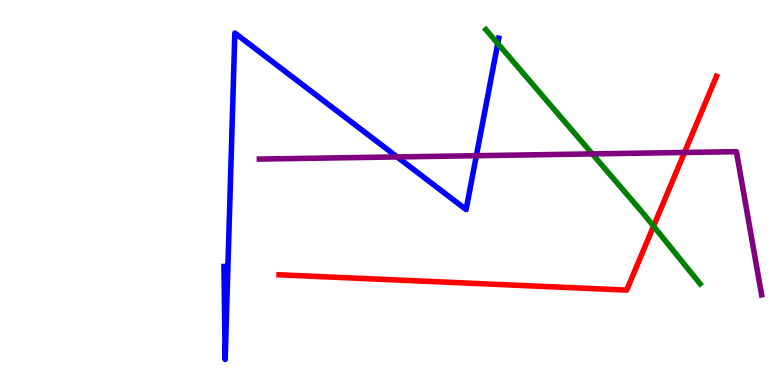[{'lines': ['blue', 'red'], 'intersections': []}, {'lines': ['green', 'red'], 'intersections': [{'x': 8.43, 'y': 4.13}]}, {'lines': ['purple', 'red'], 'intersections': [{'x': 8.83, 'y': 6.04}]}, {'lines': ['blue', 'green'], 'intersections': [{'x': 6.42, 'y': 8.87}]}, {'lines': ['blue', 'purple'], 'intersections': [{'x': 5.12, 'y': 5.92}, {'x': 6.15, 'y': 5.96}]}, {'lines': ['green', 'purple'], 'intersections': [{'x': 7.64, 'y': 6.0}]}]